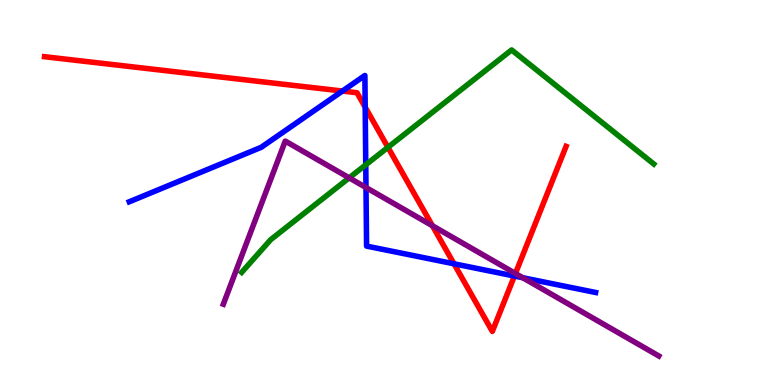[{'lines': ['blue', 'red'], 'intersections': [{'x': 4.42, 'y': 7.64}, {'x': 4.71, 'y': 7.21}, {'x': 5.86, 'y': 3.15}, {'x': 6.64, 'y': 2.83}]}, {'lines': ['green', 'red'], 'intersections': [{'x': 5.01, 'y': 6.17}]}, {'lines': ['purple', 'red'], 'intersections': [{'x': 5.58, 'y': 4.14}, {'x': 6.65, 'y': 2.9}]}, {'lines': ['blue', 'green'], 'intersections': [{'x': 4.72, 'y': 5.72}]}, {'lines': ['blue', 'purple'], 'intersections': [{'x': 4.72, 'y': 5.13}, {'x': 6.75, 'y': 2.79}]}, {'lines': ['green', 'purple'], 'intersections': [{'x': 4.51, 'y': 5.38}]}]